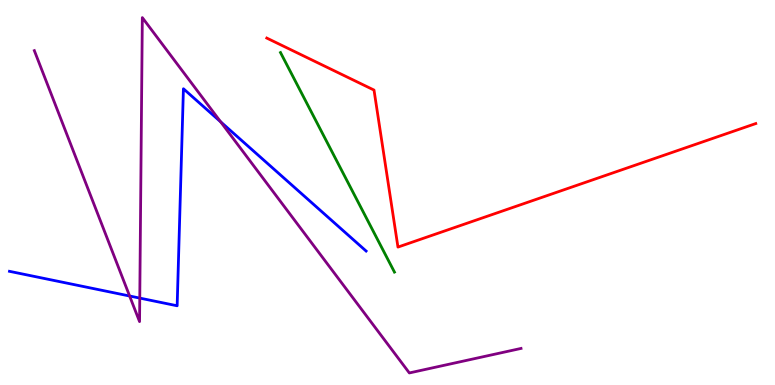[{'lines': ['blue', 'red'], 'intersections': []}, {'lines': ['green', 'red'], 'intersections': []}, {'lines': ['purple', 'red'], 'intersections': []}, {'lines': ['blue', 'green'], 'intersections': []}, {'lines': ['blue', 'purple'], 'intersections': [{'x': 1.67, 'y': 2.31}, {'x': 1.8, 'y': 2.26}, {'x': 2.85, 'y': 6.84}]}, {'lines': ['green', 'purple'], 'intersections': []}]